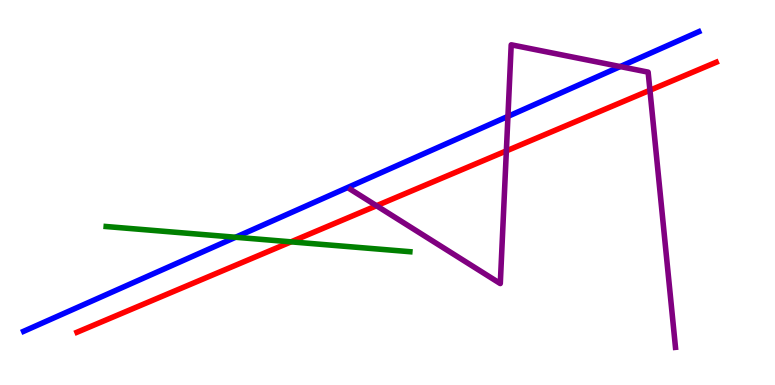[{'lines': ['blue', 'red'], 'intersections': []}, {'lines': ['green', 'red'], 'intersections': [{'x': 3.76, 'y': 3.72}]}, {'lines': ['purple', 'red'], 'intersections': [{'x': 4.86, 'y': 4.66}, {'x': 6.53, 'y': 6.08}, {'x': 8.39, 'y': 7.66}]}, {'lines': ['blue', 'green'], 'intersections': [{'x': 3.04, 'y': 3.84}]}, {'lines': ['blue', 'purple'], 'intersections': [{'x': 6.55, 'y': 6.98}, {'x': 8.0, 'y': 8.27}]}, {'lines': ['green', 'purple'], 'intersections': []}]